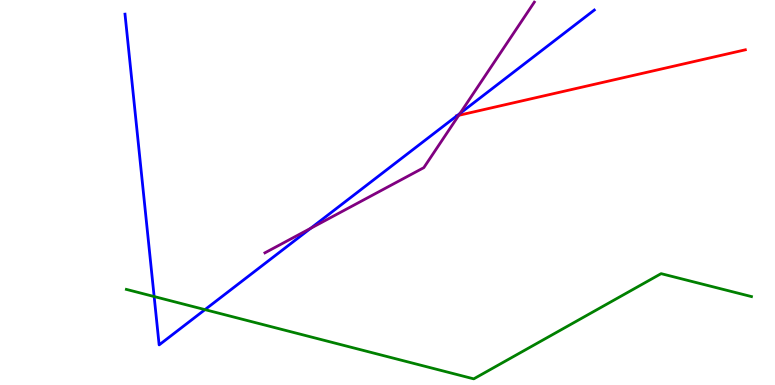[{'lines': ['blue', 'red'], 'intersections': [{'x': 5.9, 'y': 6.99}]}, {'lines': ['green', 'red'], 'intersections': []}, {'lines': ['purple', 'red'], 'intersections': [{'x': 5.92, 'y': 7.0}]}, {'lines': ['blue', 'green'], 'intersections': [{'x': 1.99, 'y': 2.3}, {'x': 2.64, 'y': 1.96}]}, {'lines': ['blue', 'purple'], 'intersections': [{'x': 4.01, 'y': 4.07}, {'x': 5.94, 'y': 7.06}]}, {'lines': ['green', 'purple'], 'intersections': []}]